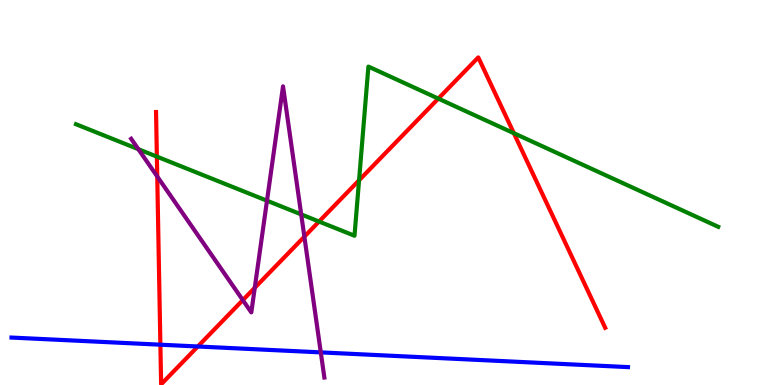[{'lines': ['blue', 'red'], 'intersections': [{'x': 2.07, 'y': 1.05}, {'x': 2.55, 'y': 1.0}]}, {'lines': ['green', 'red'], 'intersections': [{'x': 2.02, 'y': 5.93}, {'x': 4.12, 'y': 4.25}, {'x': 4.63, 'y': 5.32}, {'x': 5.66, 'y': 7.44}, {'x': 6.63, 'y': 6.54}]}, {'lines': ['purple', 'red'], 'intersections': [{'x': 2.03, 'y': 5.42}, {'x': 3.13, 'y': 2.21}, {'x': 3.29, 'y': 2.53}, {'x': 3.93, 'y': 3.85}]}, {'lines': ['blue', 'green'], 'intersections': []}, {'lines': ['blue', 'purple'], 'intersections': [{'x': 4.14, 'y': 0.847}]}, {'lines': ['green', 'purple'], 'intersections': [{'x': 1.79, 'y': 6.12}, {'x': 3.44, 'y': 4.79}, {'x': 3.89, 'y': 4.43}]}]